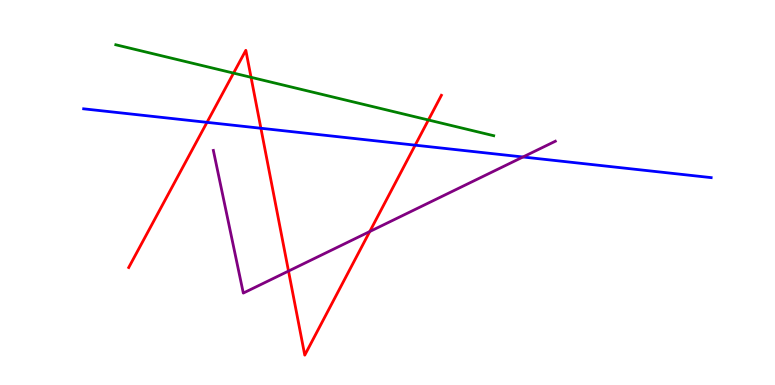[{'lines': ['blue', 'red'], 'intersections': [{'x': 2.67, 'y': 6.82}, {'x': 3.37, 'y': 6.67}, {'x': 5.36, 'y': 6.23}]}, {'lines': ['green', 'red'], 'intersections': [{'x': 3.01, 'y': 8.1}, {'x': 3.24, 'y': 7.99}, {'x': 5.53, 'y': 6.88}]}, {'lines': ['purple', 'red'], 'intersections': [{'x': 3.72, 'y': 2.96}, {'x': 4.77, 'y': 3.99}]}, {'lines': ['blue', 'green'], 'intersections': []}, {'lines': ['blue', 'purple'], 'intersections': [{'x': 6.75, 'y': 5.92}]}, {'lines': ['green', 'purple'], 'intersections': []}]